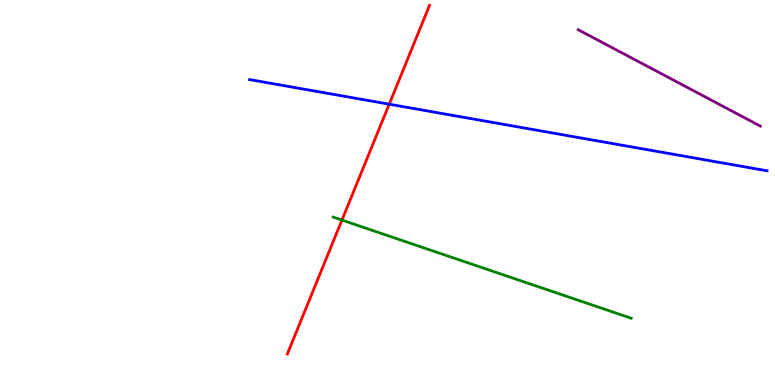[{'lines': ['blue', 'red'], 'intersections': [{'x': 5.02, 'y': 7.29}]}, {'lines': ['green', 'red'], 'intersections': [{'x': 4.41, 'y': 4.28}]}, {'lines': ['purple', 'red'], 'intersections': []}, {'lines': ['blue', 'green'], 'intersections': []}, {'lines': ['blue', 'purple'], 'intersections': []}, {'lines': ['green', 'purple'], 'intersections': []}]